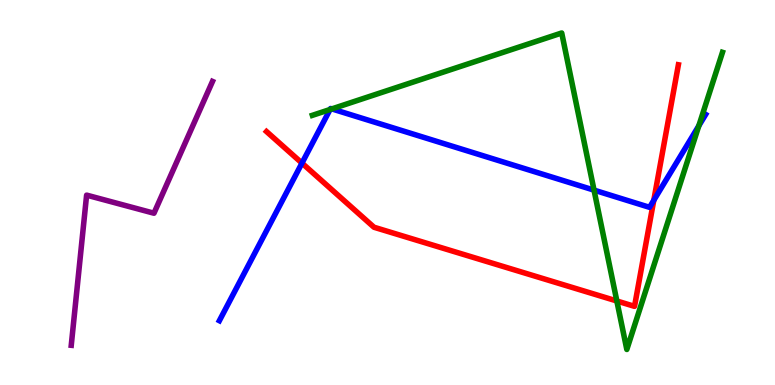[{'lines': ['blue', 'red'], 'intersections': [{'x': 3.9, 'y': 5.76}, {'x': 8.44, 'y': 4.8}]}, {'lines': ['green', 'red'], 'intersections': [{'x': 7.96, 'y': 2.18}]}, {'lines': ['purple', 'red'], 'intersections': []}, {'lines': ['blue', 'green'], 'intersections': [{'x': 4.26, 'y': 7.16}, {'x': 4.28, 'y': 7.17}, {'x': 7.67, 'y': 5.06}, {'x': 9.02, 'y': 6.73}]}, {'lines': ['blue', 'purple'], 'intersections': []}, {'lines': ['green', 'purple'], 'intersections': []}]